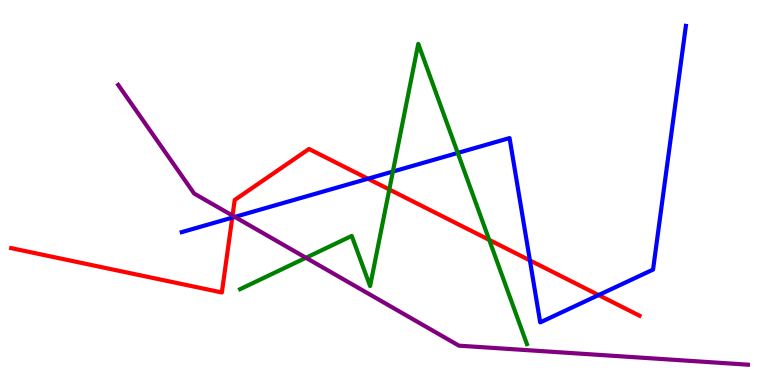[{'lines': ['blue', 'red'], 'intersections': [{'x': 3.0, 'y': 4.35}, {'x': 4.75, 'y': 5.36}, {'x': 6.84, 'y': 3.24}, {'x': 7.72, 'y': 2.34}]}, {'lines': ['green', 'red'], 'intersections': [{'x': 5.02, 'y': 5.08}, {'x': 6.31, 'y': 3.77}]}, {'lines': ['purple', 'red'], 'intersections': [{'x': 3.0, 'y': 4.4}]}, {'lines': ['blue', 'green'], 'intersections': [{'x': 5.07, 'y': 5.54}, {'x': 5.91, 'y': 6.03}]}, {'lines': ['blue', 'purple'], 'intersections': [{'x': 3.03, 'y': 4.37}]}, {'lines': ['green', 'purple'], 'intersections': [{'x': 3.95, 'y': 3.3}]}]